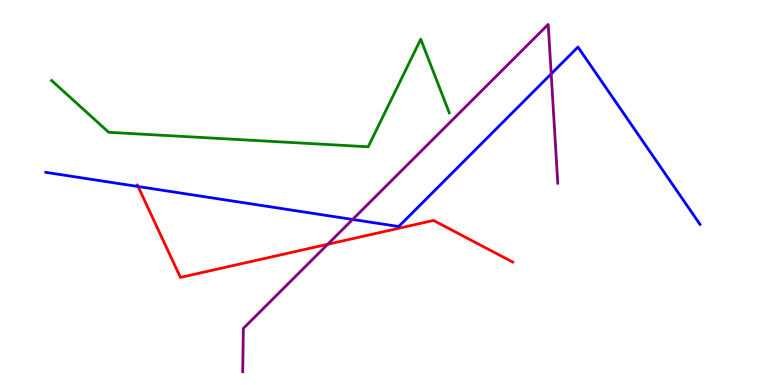[{'lines': ['blue', 'red'], 'intersections': [{'x': 1.78, 'y': 5.16}]}, {'lines': ['green', 'red'], 'intersections': []}, {'lines': ['purple', 'red'], 'intersections': [{'x': 4.23, 'y': 3.66}]}, {'lines': ['blue', 'green'], 'intersections': []}, {'lines': ['blue', 'purple'], 'intersections': [{'x': 4.55, 'y': 4.3}, {'x': 7.11, 'y': 8.08}]}, {'lines': ['green', 'purple'], 'intersections': []}]